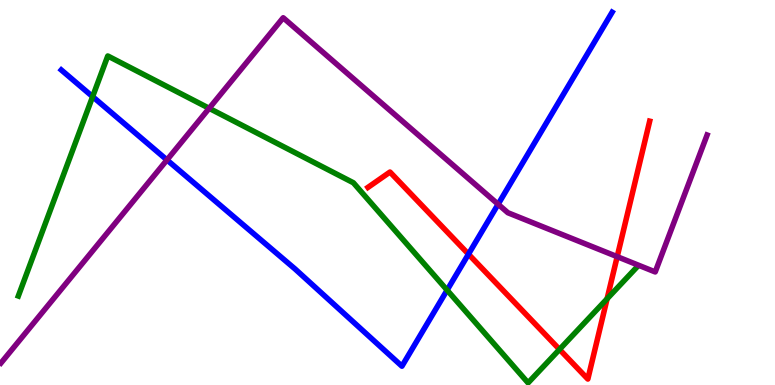[{'lines': ['blue', 'red'], 'intersections': [{'x': 6.04, 'y': 3.4}]}, {'lines': ['green', 'red'], 'intersections': [{'x': 7.22, 'y': 0.924}, {'x': 7.83, 'y': 2.24}]}, {'lines': ['purple', 'red'], 'intersections': [{'x': 7.96, 'y': 3.33}]}, {'lines': ['blue', 'green'], 'intersections': [{'x': 1.2, 'y': 7.49}, {'x': 5.77, 'y': 2.46}]}, {'lines': ['blue', 'purple'], 'intersections': [{'x': 2.15, 'y': 5.85}, {'x': 6.43, 'y': 4.69}]}, {'lines': ['green', 'purple'], 'intersections': [{'x': 2.7, 'y': 7.19}]}]